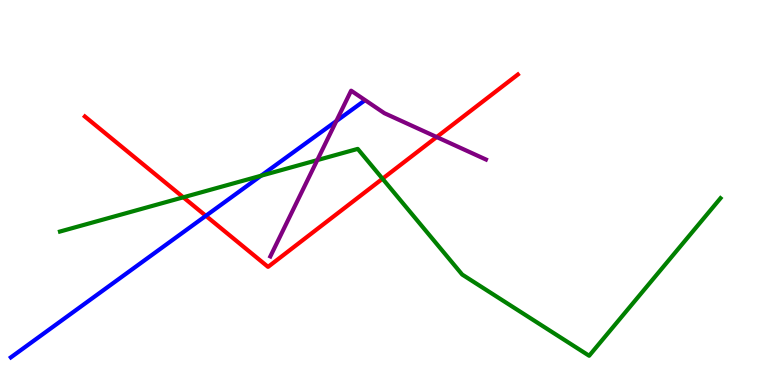[{'lines': ['blue', 'red'], 'intersections': [{'x': 2.66, 'y': 4.39}]}, {'lines': ['green', 'red'], 'intersections': [{'x': 2.37, 'y': 4.88}, {'x': 4.94, 'y': 5.36}]}, {'lines': ['purple', 'red'], 'intersections': [{'x': 5.63, 'y': 6.44}]}, {'lines': ['blue', 'green'], 'intersections': [{'x': 3.37, 'y': 5.44}]}, {'lines': ['blue', 'purple'], 'intersections': [{'x': 4.34, 'y': 6.86}]}, {'lines': ['green', 'purple'], 'intersections': [{'x': 4.09, 'y': 5.84}]}]